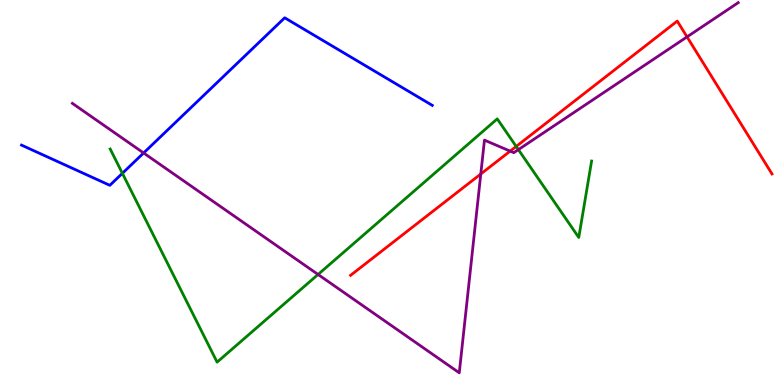[{'lines': ['blue', 'red'], 'intersections': []}, {'lines': ['green', 'red'], 'intersections': [{'x': 6.66, 'y': 6.2}]}, {'lines': ['purple', 'red'], 'intersections': [{'x': 6.2, 'y': 5.48}, {'x': 6.58, 'y': 6.07}, {'x': 8.87, 'y': 9.04}]}, {'lines': ['blue', 'green'], 'intersections': [{'x': 1.58, 'y': 5.5}]}, {'lines': ['blue', 'purple'], 'intersections': [{'x': 1.85, 'y': 6.03}]}, {'lines': ['green', 'purple'], 'intersections': [{'x': 4.1, 'y': 2.87}, {'x': 6.69, 'y': 6.11}]}]